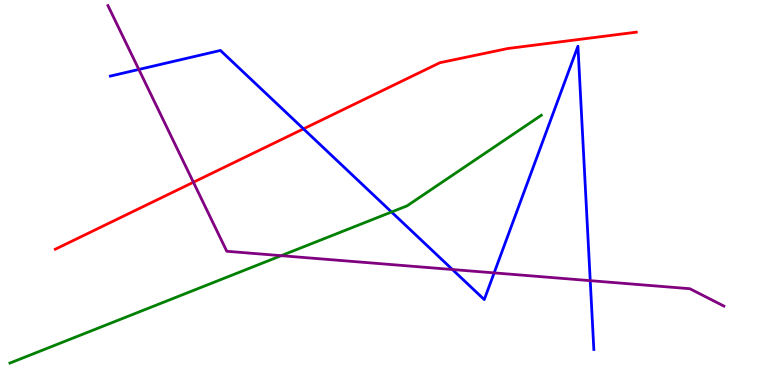[{'lines': ['blue', 'red'], 'intersections': [{'x': 3.92, 'y': 6.65}]}, {'lines': ['green', 'red'], 'intersections': []}, {'lines': ['purple', 'red'], 'intersections': [{'x': 2.5, 'y': 5.27}]}, {'lines': ['blue', 'green'], 'intersections': [{'x': 5.05, 'y': 4.49}]}, {'lines': ['blue', 'purple'], 'intersections': [{'x': 1.79, 'y': 8.2}, {'x': 5.84, 'y': 3.0}, {'x': 6.38, 'y': 2.91}, {'x': 7.62, 'y': 2.71}]}, {'lines': ['green', 'purple'], 'intersections': [{'x': 3.63, 'y': 3.36}]}]